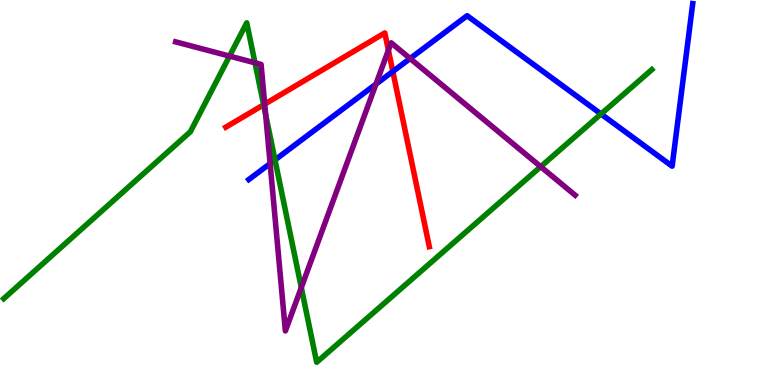[{'lines': ['blue', 'red'], 'intersections': [{'x': 5.07, 'y': 8.14}]}, {'lines': ['green', 'red'], 'intersections': [{'x': 3.4, 'y': 7.28}]}, {'lines': ['purple', 'red'], 'intersections': [{'x': 3.42, 'y': 7.3}, {'x': 5.01, 'y': 8.7}]}, {'lines': ['blue', 'green'], 'intersections': [{'x': 3.55, 'y': 5.85}, {'x': 7.76, 'y': 7.04}]}, {'lines': ['blue', 'purple'], 'intersections': [{'x': 3.49, 'y': 5.75}, {'x': 4.85, 'y': 7.81}, {'x': 5.29, 'y': 8.48}]}, {'lines': ['green', 'purple'], 'intersections': [{'x': 2.96, 'y': 8.54}, {'x': 3.29, 'y': 8.37}, {'x': 3.43, 'y': 7.02}, {'x': 3.89, 'y': 2.53}, {'x': 6.98, 'y': 5.67}]}]